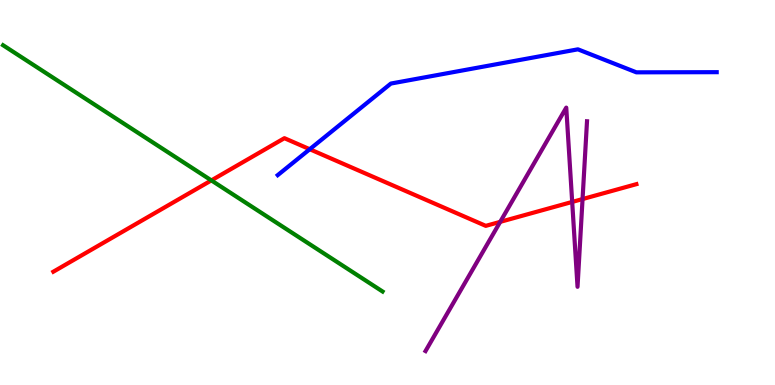[{'lines': ['blue', 'red'], 'intersections': [{'x': 4.0, 'y': 6.12}]}, {'lines': ['green', 'red'], 'intersections': [{'x': 2.73, 'y': 5.31}]}, {'lines': ['purple', 'red'], 'intersections': [{'x': 6.45, 'y': 4.24}, {'x': 7.38, 'y': 4.75}, {'x': 7.52, 'y': 4.83}]}, {'lines': ['blue', 'green'], 'intersections': []}, {'lines': ['blue', 'purple'], 'intersections': []}, {'lines': ['green', 'purple'], 'intersections': []}]